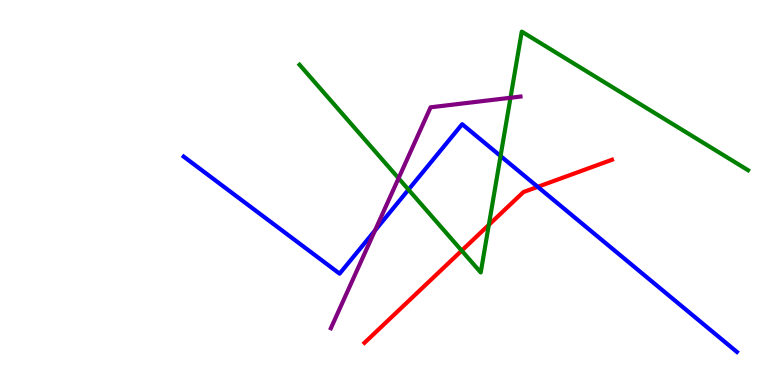[{'lines': ['blue', 'red'], 'intersections': [{'x': 6.94, 'y': 5.15}]}, {'lines': ['green', 'red'], 'intersections': [{'x': 5.96, 'y': 3.49}, {'x': 6.31, 'y': 4.16}]}, {'lines': ['purple', 'red'], 'intersections': []}, {'lines': ['blue', 'green'], 'intersections': [{'x': 5.27, 'y': 5.07}, {'x': 6.46, 'y': 5.95}]}, {'lines': ['blue', 'purple'], 'intersections': [{'x': 4.84, 'y': 4.01}]}, {'lines': ['green', 'purple'], 'intersections': [{'x': 5.14, 'y': 5.37}, {'x': 6.59, 'y': 7.46}]}]